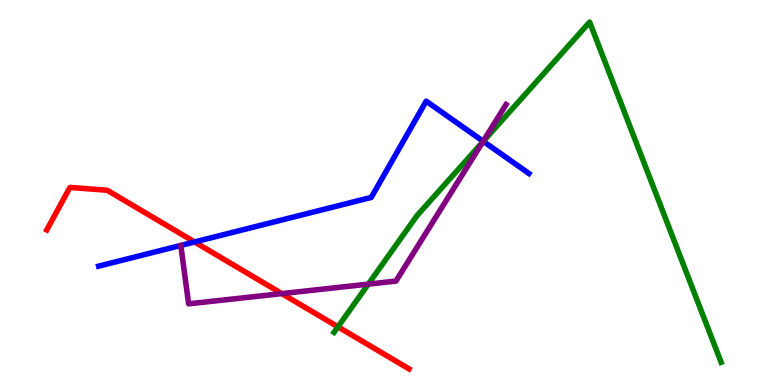[{'lines': ['blue', 'red'], 'intersections': [{'x': 2.51, 'y': 3.72}]}, {'lines': ['green', 'red'], 'intersections': [{'x': 4.36, 'y': 1.51}]}, {'lines': ['purple', 'red'], 'intersections': [{'x': 3.64, 'y': 2.37}]}, {'lines': ['blue', 'green'], 'intersections': [{'x': 6.24, 'y': 6.33}]}, {'lines': ['blue', 'purple'], 'intersections': [{'x': 6.23, 'y': 6.33}]}, {'lines': ['green', 'purple'], 'intersections': [{'x': 4.75, 'y': 2.62}, {'x': 6.23, 'y': 6.31}]}]